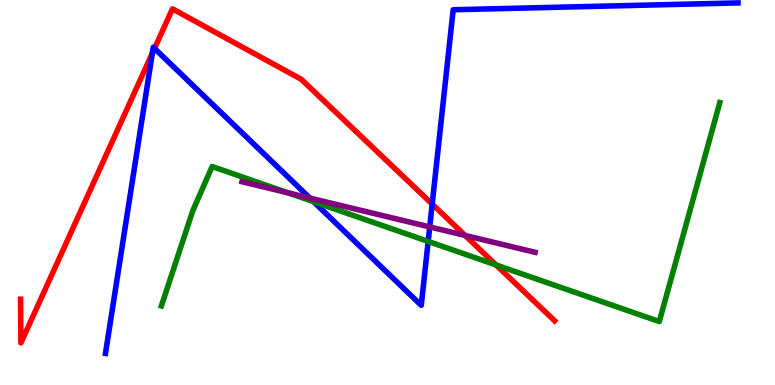[{'lines': ['blue', 'red'], 'intersections': [{'x': 1.97, 'y': 8.62}, {'x': 1.99, 'y': 8.74}, {'x': 5.58, 'y': 4.7}]}, {'lines': ['green', 'red'], 'intersections': [{'x': 6.4, 'y': 3.12}]}, {'lines': ['purple', 'red'], 'intersections': [{'x': 6.0, 'y': 3.88}]}, {'lines': ['blue', 'green'], 'intersections': [{'x': 4.05, 'y': 4.76}, {'x': 5.52, 'y': 3.73}]}, {'lines': ['blue', 'purple'], 'intersections': [{'x': 4.0, 'y': 4.86}, {'x': 5.54, 'y': 4.11}]}, {'lines': ['green', 'purple'], 'intersections': [{'x': 3.72, 'y': 4.99}]}]